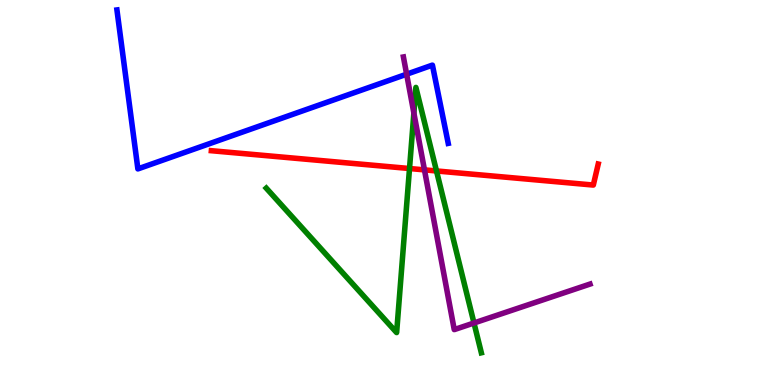[{'lines': ['blue', 'red'], 'intersections': []}, {'lines': ['green', 'red'], 'intersections': [{'x': 5.28, 'y': 5.62}, {'x': 5.63, 'y': 5.56}]}, {'lines': ['purple', 'red'], 'intersections': [{'x': 5.48, 'y': 5.59}]}, {'lines': ['blue', 'green'], 'intersections': []}, {'lines': ['blue', 'purple'], 'intersections': [{'x': 5.25, 'y': 8.07}]}, {'lines': ['green', 'purple'], 'intersections': [{'x': 5.34, 'y': 7.06}, {'x': 6.12, 'y': 1.61}]}]